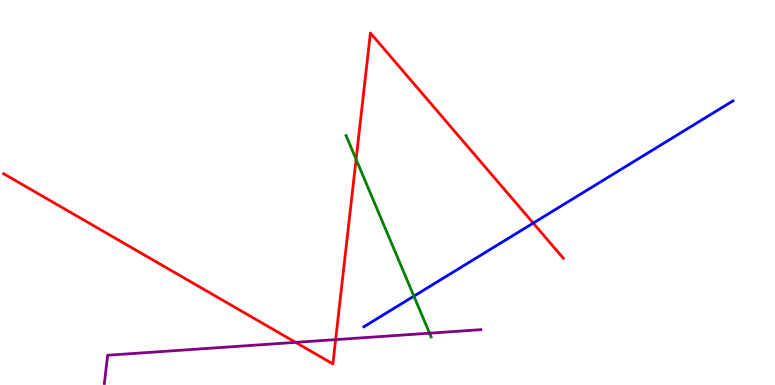[{'lines': ['blue', 'red'], 'intersections': [{'x': 6.88, 'y': 4.21}]}, {'lines': ['green', 'red'], 'intersections': [{'x': 4.59, 'y': 5.86}]}, {'lines': ['purple', 'red'], 'intersections': [{'x': 3.81, 'y': 1.11}, {'x': 4.33, 'y': 1.18}]}, {'lines': ['blue', 'green'], 'intersections': [{'x': 5.34, 'y': 2.31}]}, {'lines': ['blue', 'purple'], 'intersections': []}, {'lines': ['green', 'purple'], 'intersections': [{'x': 5.54, 'y': 1.35}]}]